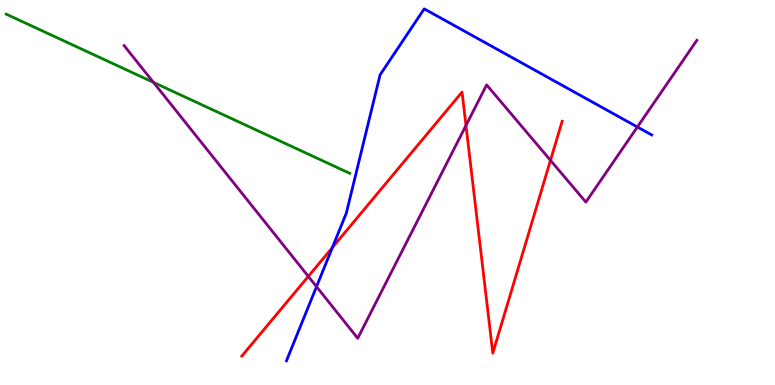[{'lines': ['blue', 'red'], 'intersections': [{'x': 4.29, 'y': 3.57}]}, {'lines': ['green', 'red'], 'intersections': []}, {'lines': ['purple', 'red'], 'intersections': [{'x': 3.98, 'y': 2.82}, {'x': 6.01, 'y': 6.74}, {'x': 7.1, 'y': 5.84}]}, {'lines': ['blue', 'green'], 'intersections': []}, {'lines': ['blue', 'purple'], 'intersections': [{'x': 4.08, 'y': 2.55}, {'x': 8.22, 'y': 6.7}]}, {'lines': ['green', 'purple'], 'intersections': [{'x': 1.98, 'y': 7.86}]}]